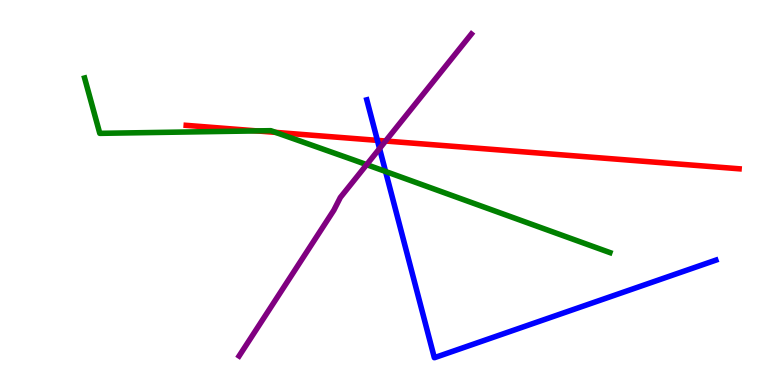[{'lines': ['blue', 'red'], 'intersections': [{'x': 4.87, 'y': 6.35}]}, {'lines': ['green', 'red'], 'intersections': [{'x': 3.31, 'y': 6.6}, {'x': 3.56, 'y': 6.56}]}, {'lines': ['purple', 'red'], 'intersections': [{'x': 4.98, 'y': 6.34}]}, {'lines': ['blue', 'green'], 'intersections': [{'x': 4.97, 'y': 5.55}]}, {'lines': ['blue', 'purple'], 'intersections': [{'x': 4.9, 'y': 6.14}]}, {'lines': ['green', 'purple'], 'intersections': [{'x': 4.73, 'y': 5.72}]}]